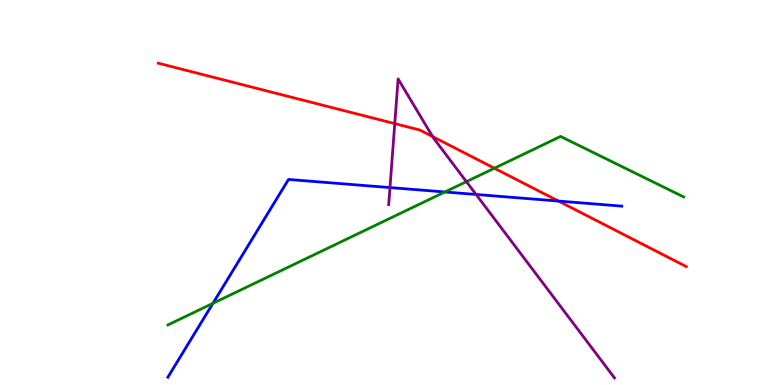[{'lines': ['blue', 'red'], 'intersections': [{'x': 7.21, 'y': 4.78}]}, {'lines': ['green', 'red'], 'intersections': [{'x': 6.38, 'y': 5.63}]}, {'lines': ['purple', 'red'], 'intersections': [{'x': 5.09, 'y': 6.79}, {'x': 5.58, 'y': 6.45}]}, {'lines': ['blue', 'green'], 'intersections': [{'x': 2.75, 'y': 2.12}, {'x': 5.74, 'y': 5.01}]}, {'lines': ['blue', 'purple'], 'intersections': [{'x': 5.03, 'y': 5.13}, {'x': 6.14, 'y': 4.95}]}, {'lines': ['green', 'purple'], 'intersections': [{'x': 6.02, 'y': 5.28}]}]